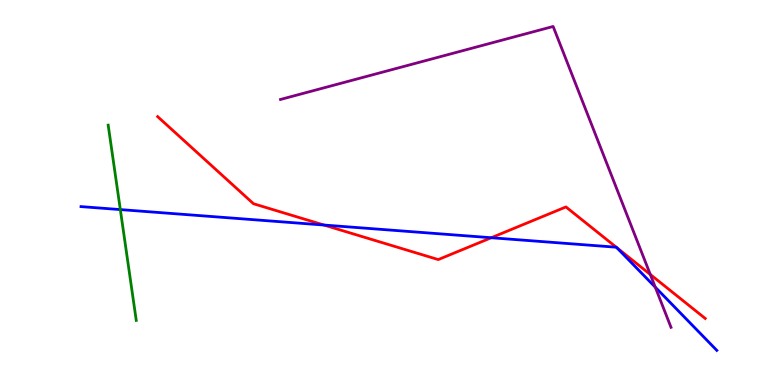[{'lines': ['blue', 'red'], 'intersections': [{'x': 4.18, 'y': 4.15}, {'x': 6.34, 'y': 3.83}, {'x': 7.95, 'y': 3.58}, {'x': 7.96, 'y': 3.57}]}, {'lines': ['green', 'red'], 'intersections': []}, {'lines': ['purple', 'red'], 'intersections': [{'x': 8.39, 'y': 2.87}]}, {'lines': ['blue', 'green'], 'intersections': [{'x': 1.55, 'y': 4.56}]}, {'lines': ['blue', 'purple'], 'intersections': [{'x': 8.46, 'y': 2.54}]}, {'lines': ['green', 'purple'], 'intersections': []}]